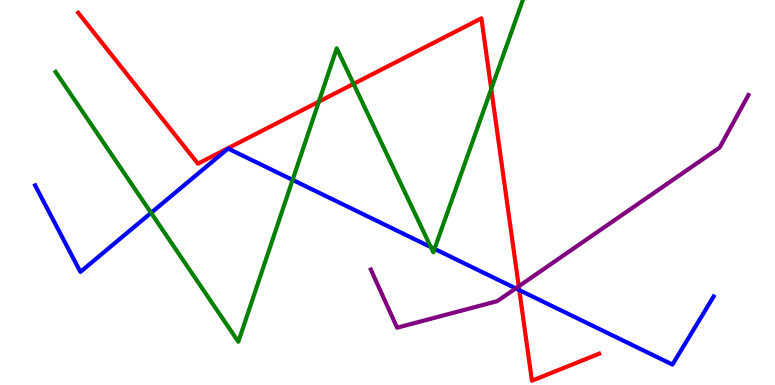[{'lines': ['blue', 'red'], 'intersections': [{'x': 6.7, 'y': 2.47}]}, {'lines': ['green', 'red'], 'intersections': [{'x': 4.11, 'y': 7.36}, {'x': 4.56, 'y': 7.82}, {'x': 6.34, 'y': 7.69}]}, {'lines': ['purple', 'red'], 'intersections': [{'x': 6.69, 'y': 2.56}]}, {'lines': ['blue', 'green'], 'intersections': [{'x': 1.95, 'y': 4.47}, {'x': 3.78, 'y': 5.33}, {'x': 5.56, 'y': 3.58}, {'x': 5.61, 'y': 3.54}]}, {'lines': ['blue', 'purple'], 'intersections': [{'x': 6.65, 'y': 2.51}]}, {'lines': ['green', 'purple'], 'intersections': []}]